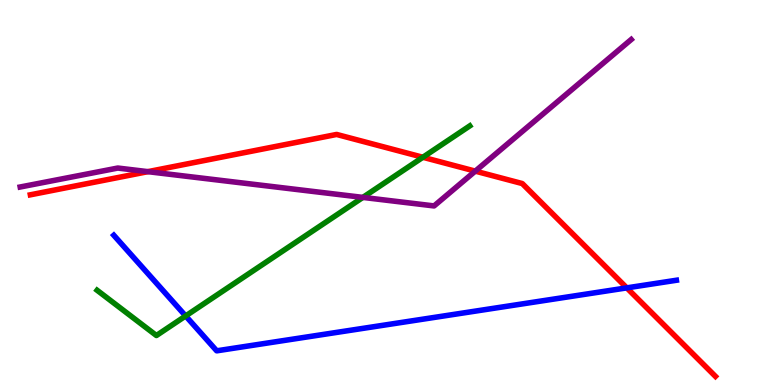[{'lines': ['blue', 'red'], 'intersections': [{'x': 8.09, 'y': 2.52}]}, {'lines': ['green', 'red'], 'intersections': [{'x': 5.46, 'y': 5.92}]}, {'lines': ['purple', 'red'], 'intersections': [{'x': 1.91, 'y': 5.54}, {'x': 6.13, 'y': 5.56}]}, {'lines': ['blue', 'green'], 'intersections': [{'x': 2.4, 'y': 1.79}]}, {'lines': ['blue', 'purple'], 'intersections': []}, {'lines': ['green', 'purple'], 'intersections': [{'x': 4.68, 'y': 4.87}]}]